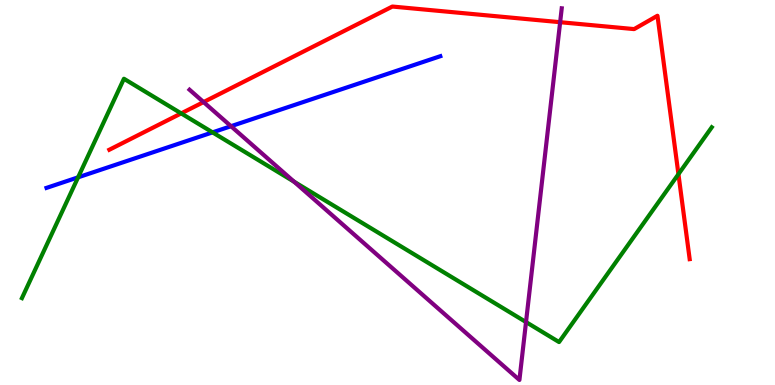[{'lines': ['blue', 'red'], 'intersections': []}, {'lines': ['green', 'red'], 'intersections': [{'x': 2.34, 'y': 7.05}, {'x': 8.75, 'y': 5.48}]}, {'lines': ['purple', 'red'], 'intersections': [{'x': 2.63, 'y': 7.35}, {'x': 7.23, 'y': 9.42}]}, {'lines': ['blue', 'green'], 'intersections': [{'x': 1.01, 'y': 5.39}, {'x': 2.74, 'y': 6.56}]}, {'lines': ['blue', 'purple'], 'intersections': [{'x': 2.98, 'y': 6.72}]}, {'lines': ['green', 'purple'], 'intersections': [{'x': 3.79, 'y': 5.28}, {'x': 6.79, 'y': 1.63}]}]